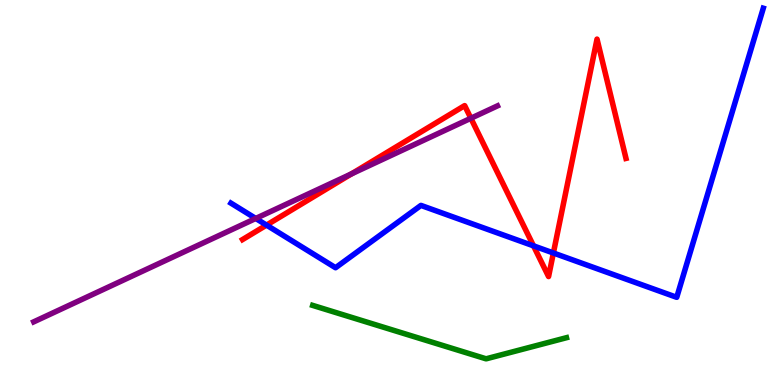[{'lines': ['blue', 'red'], 'intersections': [{'x': 3.44, 'y': 4.15}, {'x': 6.88, 'y': 3.61}, {'x': 7.14, 'y': 3.43}]}, {'lines': ['green', 'red'], 'intersections': []}, {'lines': ['purple', 'red'], 'intersections': [{'x': 4.53, 'y': 5.48}, {'x': 6.08, 'y': 6.93}]}, {'lines': ['blue', 'green'], 'intersections': []}, {'lines': ['blue', 'purple'], 'intersections': [{'x': 3.3, 'y': 4.33}]}, {'lines': ['green', 'purple'], 'intersections': []}]